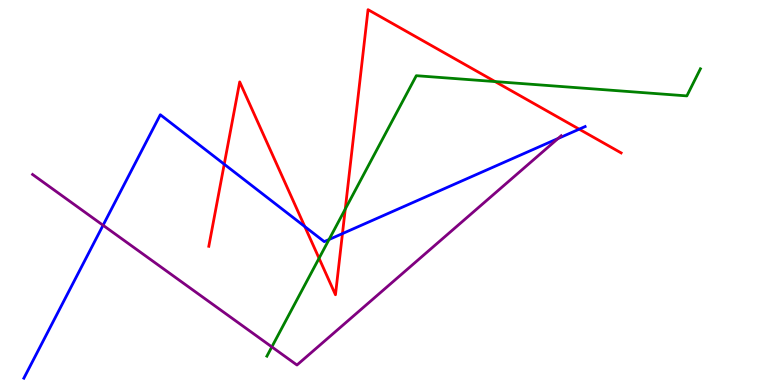[{'lines': ['blue', 'red'], 'intersections': [{'x': 2.89, 'y': 5.73}, {'x': 3.93, 'y': 4.12}, {'x': 4.42, 'y': 3.93}, {'x': 7.47, 'y': 6.64}]}, {'lines': ['green', 'red'], 'intersections': [{'x': 4.12, 'y': 3.29}, {'x': 4.45, 'y': 4.57}, {'x': 6.39, 'y': 7.88}]}, {'lines': ['purple', 'red'], 'intersections': []}, {'lines': ['blue', 'green'], 'intersections': [{'x': 4.25, 'y': 3.78}]}, {'lines': ['blue', 'purple'], 'intersections': [{'x': 1.33, 'y': 4.15}, {'x': 7.2, 'y': 6.4}]}, {'lines': ['green', 'purple'], 'intersections': [{'x': 3.51, 'y': 0.99}]}]